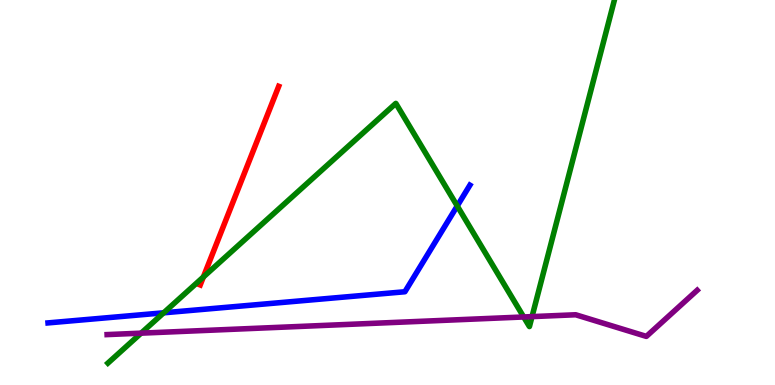[{'lines': ['blue', 'red'], 'intersections': []}, {'lines': ['green', 'red'], 'intersections': [{'x': 2.62, 'y': 2.81}]}, {'lines': ['purple', 'red'], 'intersections': []}, {'lines': ['blue', 'green'], 'intersections': [{'x': 2.11, 'y': 1.88}, {'x': 5.9, 'y': 4.65}]}, {'lines': ['blue', 'purple'], 'intersections': []}, {'lines': ['green', 'purple'], 'intersections': [{'x': 1.82, 'y': 1.35}, {'x': 6.76, 'y': 1.77}, {'x': 6.86, 'y': 1.78}]}]